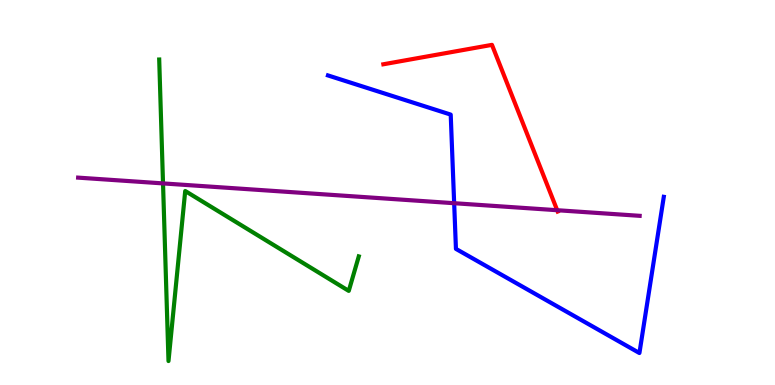[{'lines': ['blue', 'red'], 'intersections': []}, {'lines': ['green', 'red'], 'intersections': []}, {'lines': ['purple', 'red'], 'intersections': [{'x': 7.19, 'y': 4.54}]}, {'lines': ['blue', 'green'], 'intersections': []}, {'lines': ['blue', 'purple'], 'intersections': [{'x': 5.86, 'y': 4.72}]}, {'lines': ['green', 'purple'], 'intersections': [{'x': 2.1, 'y': 5.24}]}]